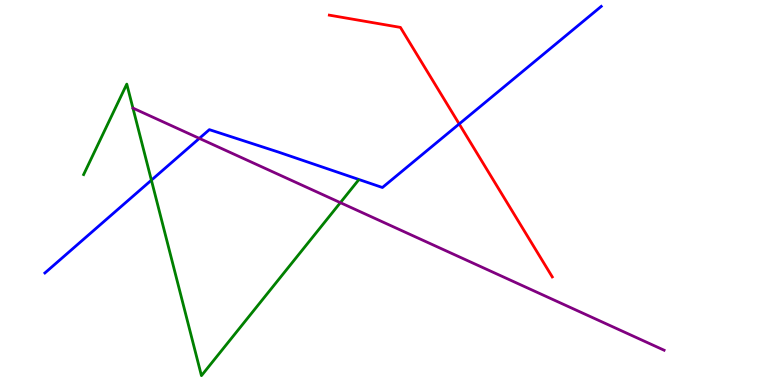[{'lines': ['blue', 'red'], 'intersections': [{'x': 5.93, 'y': 6.78}]}, {'lines': ['green', 'red'], 'intersections': []}, {'lines': ['purple', 'red'], 'intersections': []}, {'lines': ['blue', 'green'], 'intersections': [{'x': 1.95, 'y': 5.32}]}, {'lines': ['blue', 'purple'], 'intersections': [{'x': 2.57, 'y': 6.41}]}, {'lines': ['green', 'purple'], 'intersections': [{'x': 4.39, 'y': 4.74}]}]